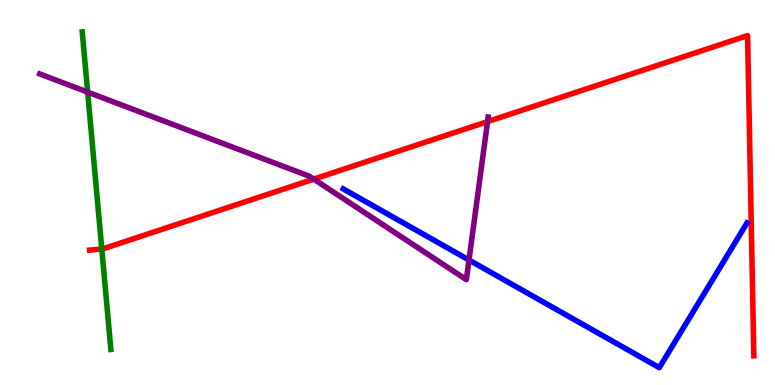[{'lines': ['blue', 'red'], 'intersections': []}, {'lines': ['green', 'red'], 'intersections': [{'x': 1.31, 'y': 3.53}]}, {'lines': ['purple', 'red'], 'intersections': [{'x': 4.05, 'y': 5.35}, {'x': 6.29, 'y': 6.84}]}, {'lines': ['blue', 'green'], 'intersections': []}, {'lines': ['blue', 'purple'], 'intersections': [{'x': 6.05, 'y': 3.25}]}, {'lines': ['green', 'purple'], 'intersections': [{'x': 1.13, 'y': 7.61}]}]